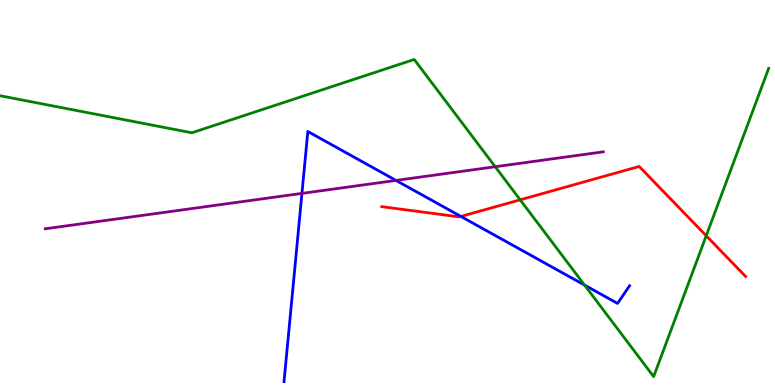[{'lines': ['blue', 'red'], 'intersections': [{'x': 5.95, 'y': 4.38}]}, {'lines': ['green', 'red'], 'intersections': [{'x': 6.71, 'y': 4.81}, {'x': 9.11, 'y': 3.88}]}, {'lines': ['purple', 'red'], 'intersections': []}, {'lines': ['blue', 'green'], 'intersections': [{'x': 7.54, 'y': 2.6}]}, {'lines': ['blue', 'purple'], 'intersections': [{'x': 3.9, 'y': 4.98}, {'x': 5.11, 'y': 5.31}]}, {'lines': ['green', 'purple'], 'intersections': [{'x': 6.39, 'y': 5.67}]}]